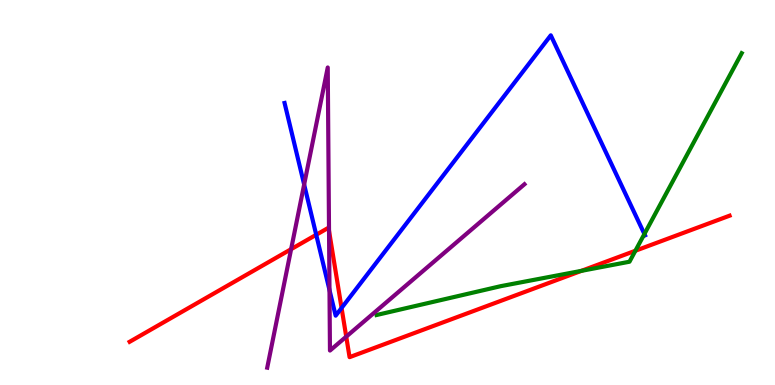[{'lines': ['blue', 'red'], 'intersections': [{'x': 4.08, 'y': 3.9}, {'x': 4.41, 'y': 2.0}]}, {'lines': ['green', 'red'], 'intersections': [{'x': 7.5, 'y': 2.96}, {'x': 8.2, 'y': 3.49}]}, {'lines': ['purple', 'red'], 'intersections': [{'x': 3.76, 'y': 3.53}, {'x': 4.25, 'y': 4.01}, {'x': 4.47, 'y': 1.26}]}, {'lines': ['blue', 'green'], 'intersections': [{'x': 8.31, 'y': 3.92}]}, {'lines': ['blue', 'purple'], 'intersections': [{'x': 3.92, 'y': 5.21}, {'x': 4.25, 'y': 2.47}]}, {'lines': ['green', 'purple'], 'intersections': []}]